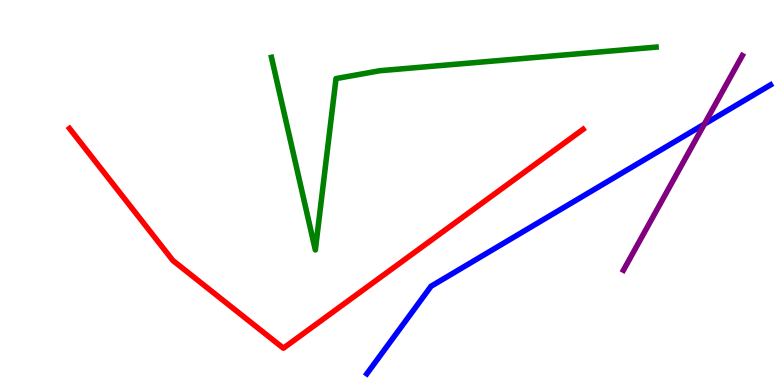[{'lines': ['blue', 'red'], 'intersections': []}, {'lines': ['green', 'red'], 'intersections': []}, {'lines': ['purple', 'red'], 'intersections': []}, {'lines': ['blue', 'green'], 'intersections': []}, {'lines': ['blue', 'purple'], 'intersections': [{'x': 9.09, 'y': 6.78}]}, {'lines': ['green', 'purple'], 'intersections': []}]